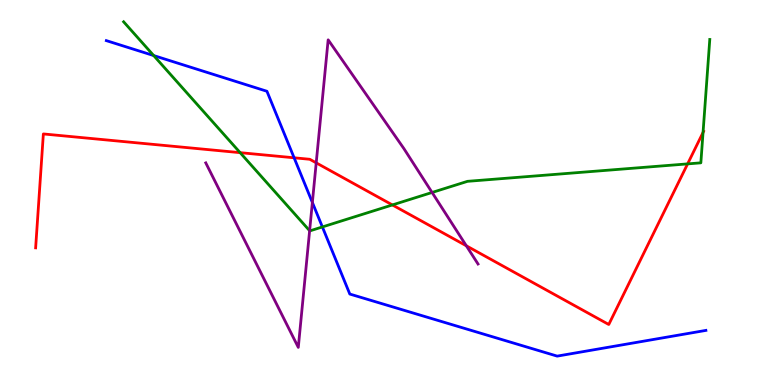[{'lines': ['blue', 'red'], 'intersections': [{'x': 3.8, 'y': 5.9}]}, {'lines': ['green', 'red'], 'intersections': [{'x': 3.1, 'y': 6.03}, {'x': 5.06, 'y': 4.68}, {'x': 8.87, 'y': 5.74}, {'x': 9.07, 'y': 6.56}]}, {'lines': ['purple', 'red'], 'intersections': [{'x': 4.08, 'y': 5.77}, {'x': 6.02, 'y': 3.62}]}, {'lines': ['blue', 'green'], 'intersections': [{'x': 1.98, 'y': 8.56}, {'x': 4.16, 'y': 4.11}]}, {'lines': ['blue', 'purple'], 'intersections': [{'x': 4.03, 'y': 4.74}]}, {'lines': ['green', 'purple'], 'intersections': [{'x': 4.0, 'y': 4.01}, {'x': 5.58, 'y': 5.0}]}]